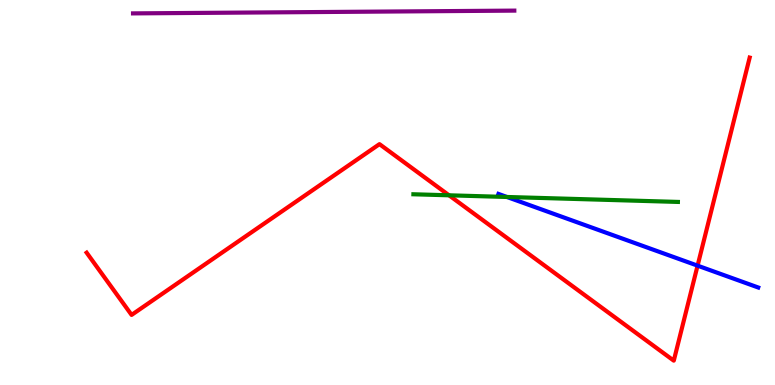[{'lines': ['blue', 'red'], 'intersections': [{'x': 9.0, 'y': 3.1}]}, {'lines': ['green', 'red'], 'intersections': [{'x': 5.79, 'y': 4.93}]}, {'lines': ['purple', 'red'], 'intersections': []}, {'lines': ['blue', 'green'], 'intersections': [{'x': 6.54, 'y': 4.88}]}, {'lines': ['blue', 'purple'], 'intersections': []}, {'lines': ['green', 'purple'], 'intersections': []}]